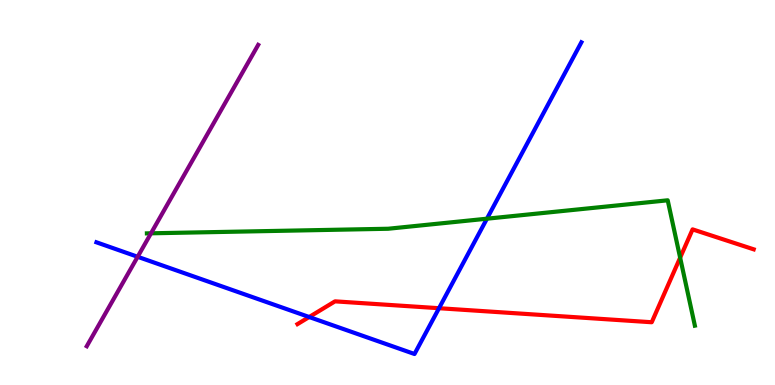[{'lines': ['blue', 'red'], 'intersections': [{'x': 3.99, 'y': 1.77}, {'x': 5.66, 'y': 1.99}]}, {'lines': ['green', 'red'], 'intersections': [{'x': 8.78, 'y': 3.31}]}, {'lines': ['purple', 'red'], 'intersections': []}, {'lines': ['blue', 'green'], 'intersections': [{'x': 6.28, 'y': 4.32}]}, {'lines': ['blue', 'purple'], 'intersections': [{'x': 1.78, 'y': 3.33}]}, {'lines': ['green', 'purple'], 'intersections': [{'x': 1.95, 'y': 3.94}]}]